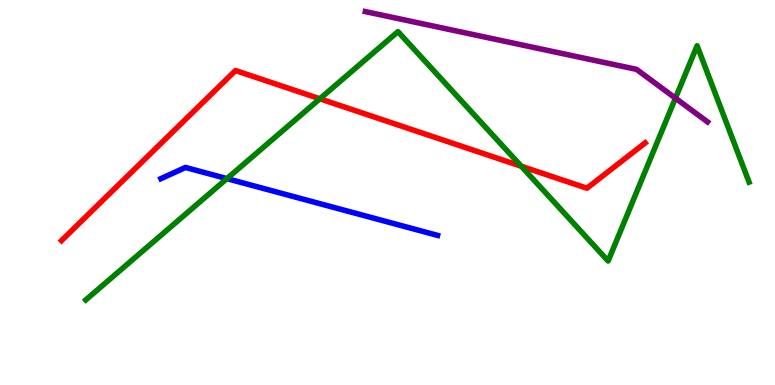[{'lines': ['blue', 'red'], 'intersections': []}, {'lines': ['green', 'red'], 'intersections': [{'x': 4.13, 'y': 7.43}, {'x': 6.73, 'y': 5.68}]}, {'lines': ['purple', 'red'], 'intersections': []}, {'lines': ['blue', 'green'], 'intersections': [{'x': 2.93, 'y': 5.36}]}, {'lines': ['blue', 'purple'], 'intersections': []}, {'lines': ['green', 'purple'], 'intersections': [{'x': 8.72, 'y': 7.45}]}]